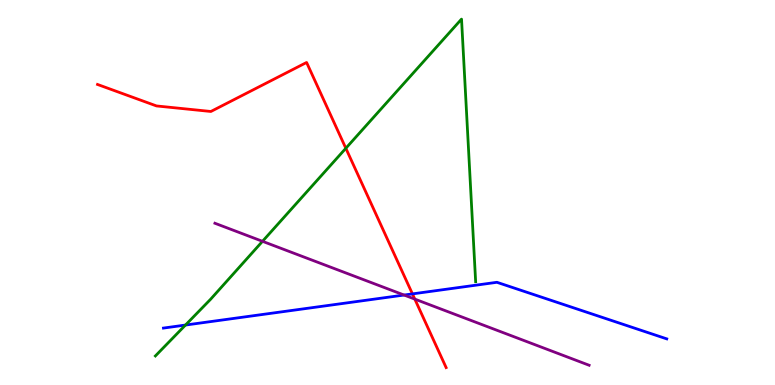[{'lines': ['blue', 'red'], 'intersections': [{'x': 5.32, 'y': 2.37}]}, {'lines': ['green', 'red'], 'intersections': [{'x': 4.46, 'y': 6.15}]}, {'lines': ['purple', 'red'], 'intersections': [{'x': 5.35, 'y': 2.23}]}, {'lines': ['blue', 'green'], 'intersections': [{'x': 2.39, 'y': 1.56}]}, {'lines': ['blue', 'purple'], 'intersections': [{'x': 5.21, 'y': 2.34}]}, {'lines': ['green', 'purple'], 'intersections': [{'x': 3.39, 'y': 3.73}]}]